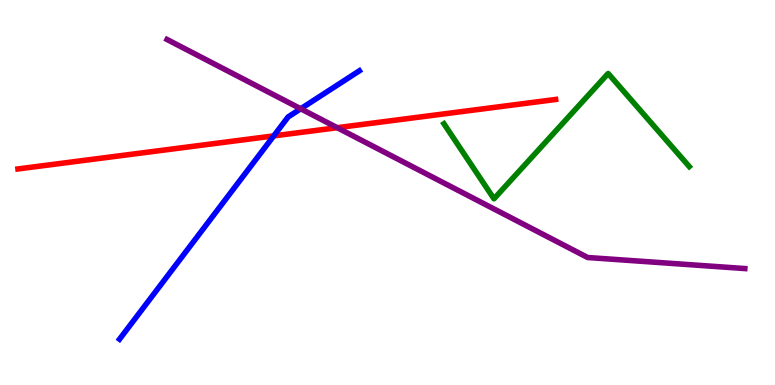[{'lines': ['blue', 'red'], 'intersections': [{'x': 3.53, 'y': 6.47}]}, {'lines': ['green', 'red'], 'intersections': []}, {'lines': ['purple', 'red'], 'intersections': [{'x': 4.35, 'y': 6.68}]}, {'lines': ['blue', 'green'], 'intersections': []}, {'lines': ['blue', 'purple'], 'intersections': [{'x': 3.88, 'y': 7.17}]}, {'lines': ['green', 'purple'], 'intersections': []}]